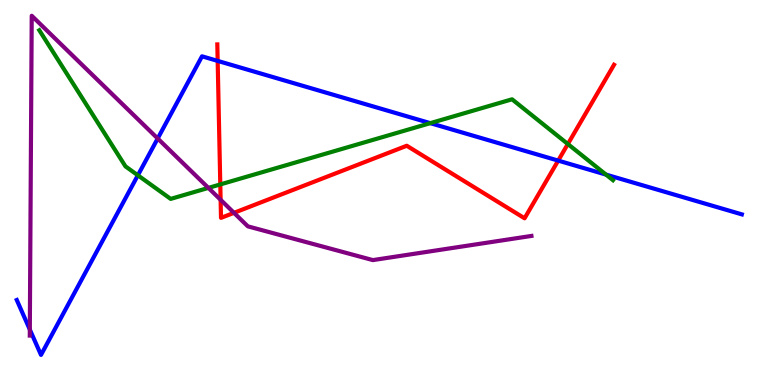[{'lines': ['blue', 'red'], 'intersections': [{'x': 2.81, 'y': 8.42}, {'x': 7.2, 'y': 5.83}]}, {'lines': ['green', 'red'], 'intersections': [{'x': 2.84, 'y': 5.21}, {'x': 7.33, 'y': 6.26}]}, {'lines': ['purple', 'red'], 'intersections': [{'x': 2.85, 'y': 4.81}, {'x': 3.02, 'y': 4.47}]}, {'lines': ['blue', 'green'], 'intersections': [{'x': 1.78, 'y': 5.45}, {'x': 5.55, 'y': 6.8}, {'x': 7.82, 'y': 5.47}]}, {'lines': ['blue', 'purple'], 'intersections': [{'x': 0.385, 'y': 1.44}, {'x': 2.03, 'y': 6.4}]}, {'lines': ['green', 'purple'], 'intersections': [{'x': 2.69, 'y': 5.12}]}]